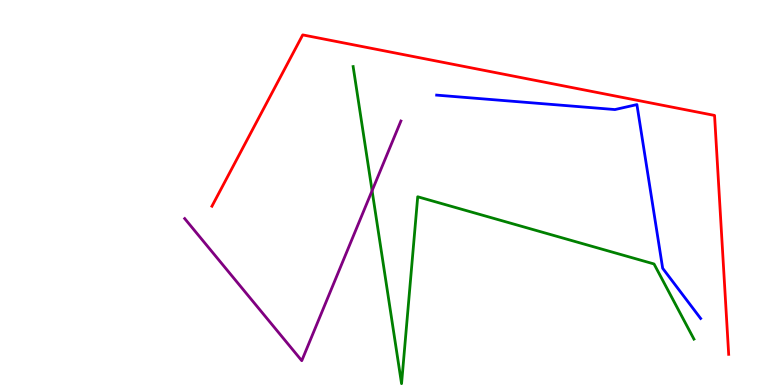[{'lines': ['blue', 'red'], 'intersections': []}, {'lines': ['green', 'red'], 'intersections': []}, {'lines': ['purple', 'red'], 'intersections': []}, {'lines': ['blue', 'green'], 'intersections': []}, {'lines': ['blue', 'purple'], 'intersections': []}, {'lines': ['green', 'purple'], 'intersections': [{'x': 4.8, 'y': 5.05}]}]